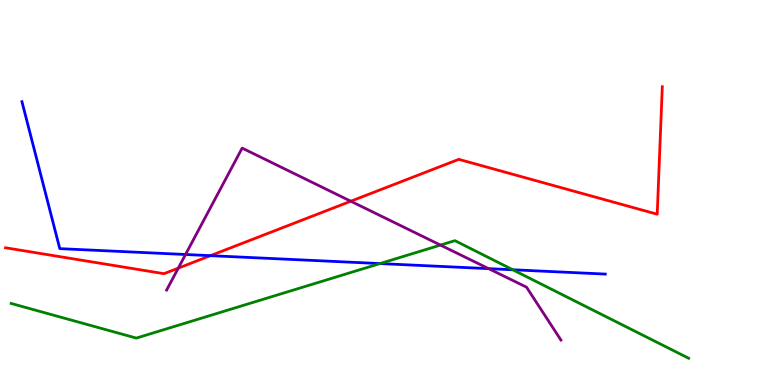[{'lines': ['blue', 'red'], 'intersections': [{'x': 2.72, 'y': 3.36}]}, {'lines': ['green', 'red'], 'intersections': []}, {'lines': ['purple', 'red'], 'intersections': [{'x': 2.3, 'y': 3.04}, {'x': 4.53, 'y': 4.77}]}, {'lines': ['blue', 'green'], 'intersections': [{'x': 4.9, 'y': 3.15}, {'x': 6.62, 'y': 2.99}]}, {'lines': ['blue', 'purple'], 'intersections': [{'x': 2.39, 'y': 3.39}, {'x': 6.3, 'y': 3.02}]}, {'lines': ['green', 'purple'], 'intersections': [{'x': 5.68, 'y': 3.63}]}]